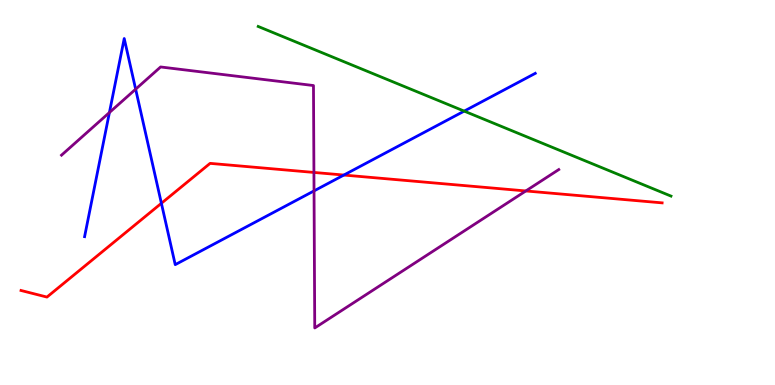[{'lines': ['blue', 'red'], 'intersections': [{'x': 2.08, 'y': 4.72}, {'x': 4.44, 'y': 5.45}]}, {'lines': ['green', 'red'], 'intersections': []}, {'lines': ['purple', 'red'], 'intersections': [{'x': 4.05, 'y': 5.52}, {'x': 6.78, 'y': 5.04}]}, {'lines': ['blue', 'green'], 'intersections': [{'x': 5.99, 'y': 7.11}]}, {'lines': ['blue', 'purple'], 'intersections': [{'x': 1.41, 'y': 7.08}, {'x': 1.75, 'y': 7.68}, {'x': 4.05, 'y': 5.04}]}, {'lines': ['green', 'purple'], 'intersections': []}]